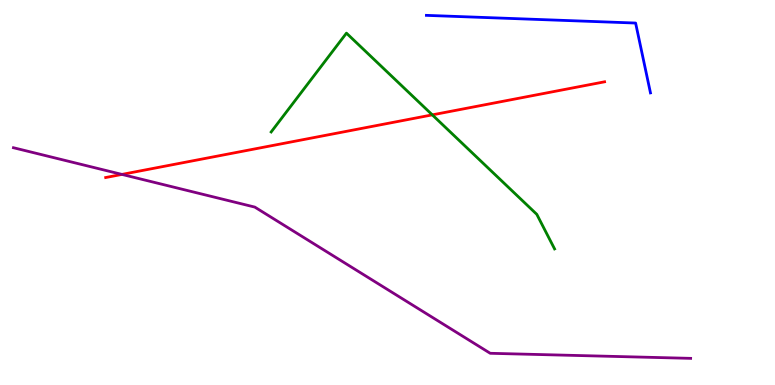[{'lines': ['blue', 'red'], 'intersections': []}, {'lines': ['green', 'red'], 'intersections': [{'x': 5.58, 'y': 7.02}]}, {'lines': ['purple', 'red'], 'intersections': [{'x': 1.57, 'y': 5.47}]}, {'lines': ['blue', 'green'], 'intersections': []}, {'lines': ['blue', 'purple'], 'intersections': []}, {'lines': ['green', 'purple'], 'intersections': []}]